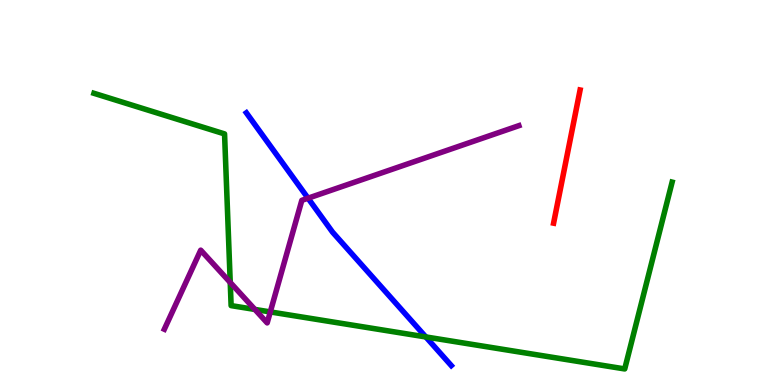[{'lines': ['blue', 'red'], 'intersections': []}, {'lines': ['green', 'red'], 'intersections': []}, {'lines': ['purple', 'red'], 'intersections': []}, {'lines': ['blue', 'green'], 'intersections': [{'x': 5.49, 'y': 1.25}]}, {'lines': ['blue', 'purple'], 'intersections': [{'x': 3.97, 'y': 4.85}]}, {'lines': ['green', 'purple'], 'intersections': [{'x': 2.97, 'y': 2.66}, {'x': 3.29, 'y': 1.96}, {'x': 3.49, 'y': 1.9}]}]